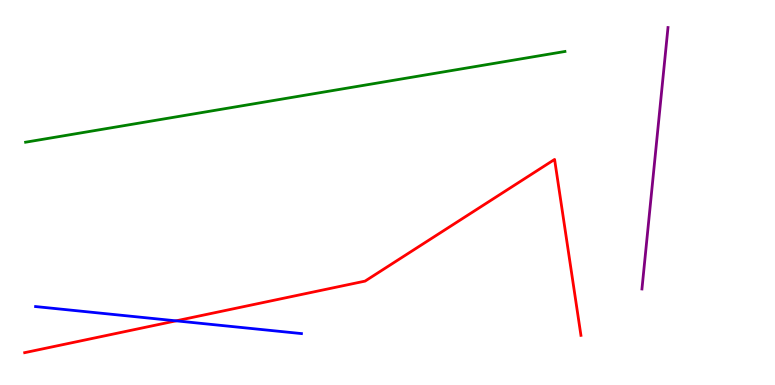[{'lines': ['blue', 'red'], 'intersections': [{'x': 2.27, 'y': 1.67}]}, {'lines': ['green', 'red'], 'intersections': []}, {'lines': ['purple', 'red'], 'intersections': []}, {'lines': ['blue', 'green'], 'intersections': []}, {'lines': ['blue', 'purple'], 'intersections': []}, {'lines': ['green', 'purple'], 'intersections': []}]